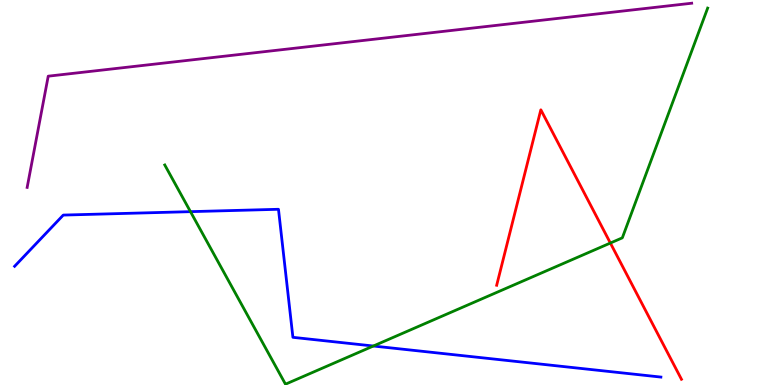[{'lines': ['blue', 'red'], 'intersections': []}, {'lines': ['green', 'red'], 'intersections': [{'x': 7.88, 'y': 3.69}]}, {'lines': ['purple', 'red'], 'intersections': []}, {'lines': ['blue', 'green'], 'intersections': [{'x': 2.46, 'y': 4.5}, {'x': 4.82, 'y': 1.01}]}, {'lines': ['blue', 'purple'], 'intersections': []}, {'lines': ['green', 'purple'], 'intersections': []}]